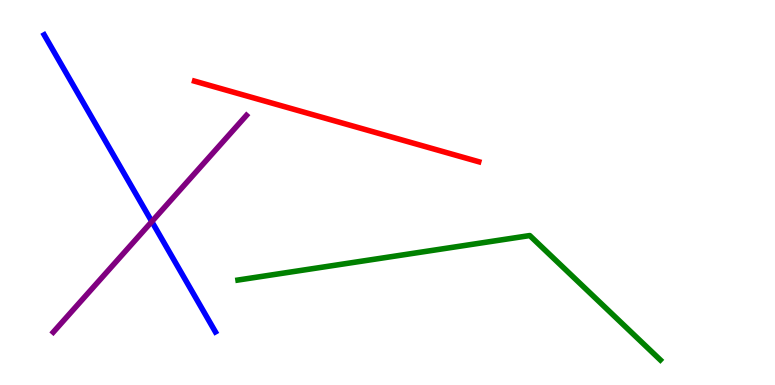[{'lines': ['blue', 'red'], 'intersections': []}, {'lines': ['green', 'red'], 'intersections': []}, {'lines': ['purple', 'red'], 'intersections': []}, {'lines': ['blue', 'green'], 'intersections': []}, {'lines': ['blue', 'purple'], 'intersections': [{'x': 1.96, 'y': 4.24}]}, {'lines': ['green', 'purple'], 'intersections': []}]